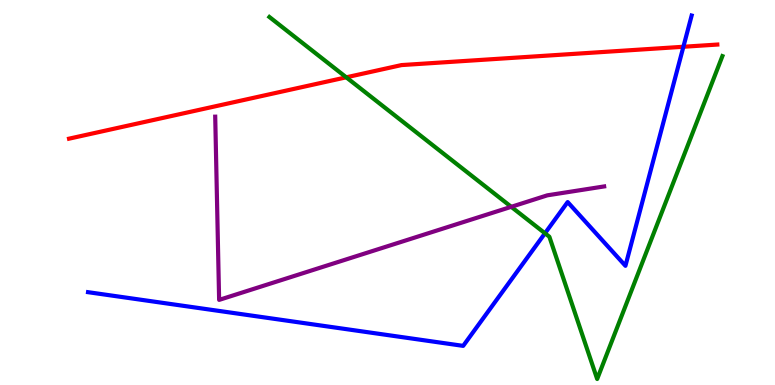[{'lines': ['blue', 'red'], 'intersections': [{'x': 8.82, 'y': 8.79}]}, {'lines': ['green', 'red'], 'intersections': [{'x': 4.47, 'y': 7.99}]}, {'lines': ['purple', 'red'], 'intersections': []}, {'lines': ['blue', 'green'], 'intersections': [{'x': 7.03, 'y': 3.94}]}, {'lines': ['blue', 'purple'], 'intersections': []}, {'lines': ['green', 'purple'], 'intersections': [{'x': 6.6, 'y': 4.63}]}]